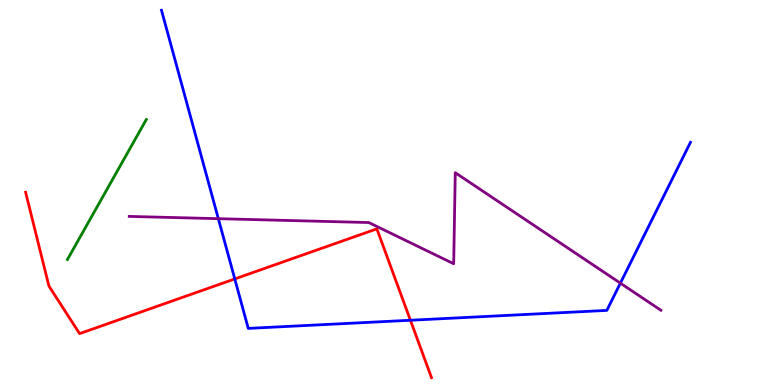[{'lines': ['blue', 'red'], 'intersections': [{'x': 3.03, 'y': 2.76}, {'x': 5.3, 'y': 1.68}]}, {'lines': ['green', 'red'], 'intersections': []}, {'lines': ['purple', 'red'], 'intersections': []}, {'lines': ['blue', 'green'], 'intersections': []}, {'lines': ['blue', 'purple'], 'intersections': [{'x': 2.82, 'y': 4.32}, {'x': 8.0, 'y': 2.65}]}, {'lines': ['green', 'purple'], 'intersections': []}]